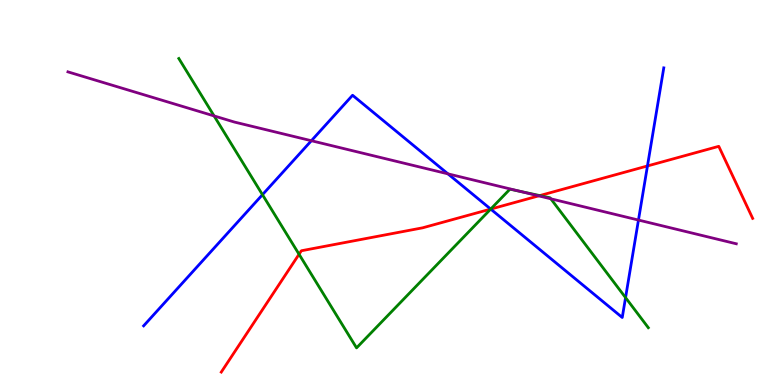[{'lines': ['blue', 'red'], 'intersections': [{'x': 6.33, 'y': 4.57}, {'x': 8.35, 'y': 5.69}]}, {'lines': ['green', 'red'], 'intersections': [{'x': 3.86, 'y': 3.4}, {'x': 6.33, 'y': 4.57}, {'x': 6.97, 'y': 4.92}]}, {'lines': ['purple', 'red'], 'intersections': [{'x': 6.95, 'y': 4.91}]}, {'lines': ['blue', 'green'], 'intersections': [{'x': 3.39, 'y': 4.94}, {'x': 6.33, 'y': 4.57}, {'x': 8.07, 'y': 2.27}]}, {'lines': ['blue', 'purple'], 'intersections': [{'x': 4.02, 'y': 6.34}, {'x': 5.78, 'y': 5.48}, {'x': 8.24, 'y': 4.28}]}, {'lines': ['green', 'purple'], 'intersections': [{'x': 2.76, 'y': 6.99}, {'x': 6.72, 'y': 5.03}, {'x': 7.11, 'y': 4.84}]}]